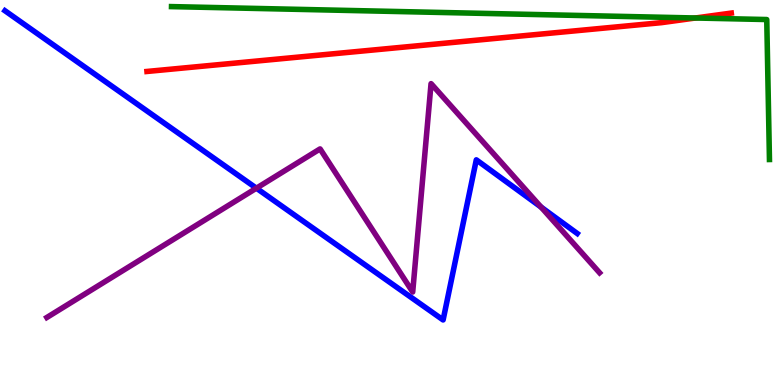[{'lines': ['blue', 'red'], 'intersections': []}, {'lines': ['green', 'red'], 'intersections': [{'x': 8.97, 'y': 9.53}]}, {'lines': ['purple', 'red'], 'intersections': []}, {'lines': ['blue', 'green'], 'intersections': []}, {'lines': ['blue', 'purple'], 'intersections': [{'x': 3.31, 'y': 5.11}, {'x': 6.98, 'y': 4.62}]}, {'lines': ['green', 'purple'], 'intersections': []}]